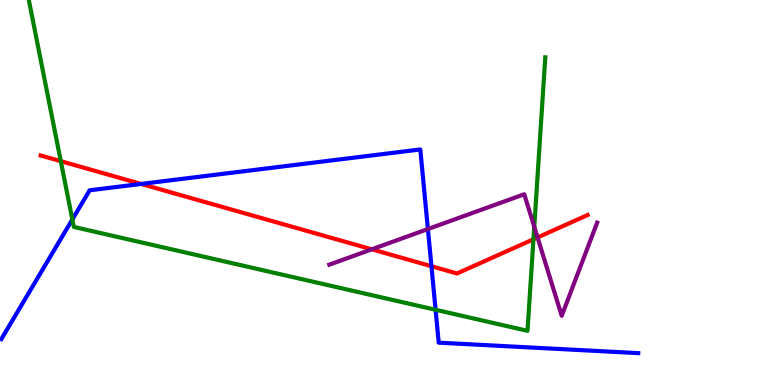[{'lines': ['blue', 'red'], 'intersections': [{'x': 1.82, 'y': 5.22}, {'x': 5.57, 'y': 3.09}]}, {'lines': ['green', 'red'], 'intersections': [{'x': 0.784, 'y': 5.81}, {'x': 6.88, 'y': 3.79}]}, {'lines': ['purple', 'red'], 'intersections': [{'x': 4.8, 'y': 3.52}, {'x': 6.94, 'y': 3.83}]}, {'lines': ['blue', 'green'], 'intersections': [{'x': 0.934, 'y': 4.3}, {'x': 5.62, 'y': 1.95}]}, {'lines': ['blue', 'purple'], 'intersections': [{'x': 5.52, 'y': 4.05}]}, {'lines': ['green', 'purple'], 'intersections': [{'x': 6.89, 'y': 4.11}]}]